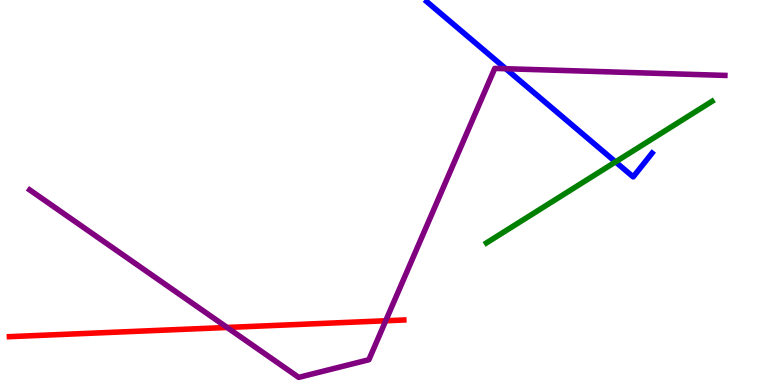[{'lines': ['blue', 'red'], 'intersections': []}, {'lines': ['green', 'red'], 'intersections': []}, {'lines': ['purple', 'red'], 'intersections': [{'x': 2.93, 'y': 1.49}, {'x': 4.98, 'y': 1.67}]}, {'lines': ['blue', 'green'], 'intersections': [{'x': 7.94, 'y': 5.8}]}, {'lines': ['blue', 'purple'], 'intersections': [{'x': 6.53, 'y': 8.21}]}, {'lines': ['green', 'purple'], 'intersections': []}]